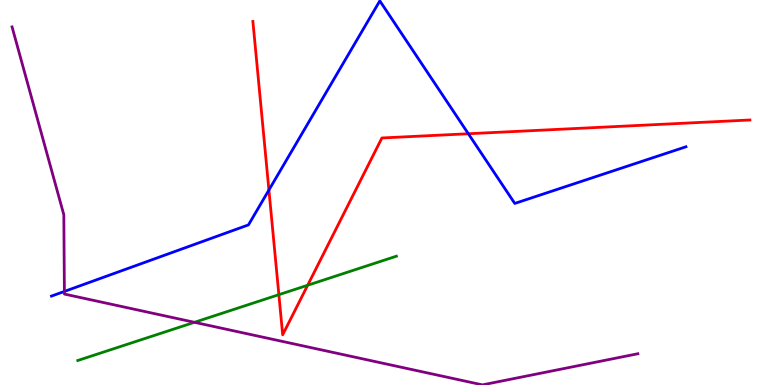[{'lines': ['blue', 'red'], 'intersections': [{'x': 3.47, 'y': 5.06}, {'x': 6.04, 'y': 6.53}]}, {'lines': ['green', 'red'], 'intersections': [{'x': 3.6, 'y': 2.35}, {'x': 3.97, 'y': 2.59}]}, {'lines': ['purple', 'red'], 'intersections': []}, {'lines': ['blue', 'green'], 'intersections': []}, {'lines': ['blue', 'purple'], 'intersections': [{'x': 0.831, 'y': 2.43}]}, {'lines': ['green', 'purple'], 'intersections': [{'x': 2.51, 'y': 1.63}]}]